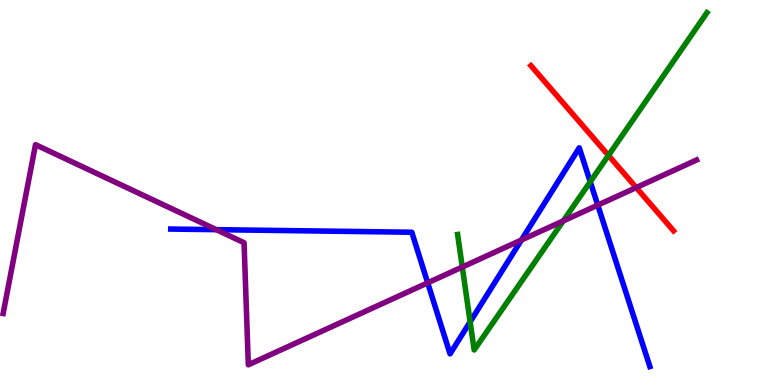[{'lines': ['blue', 'red'], 'intersections': []}, {'lines': ['green', 'red'], 'intersections': [{'x': 7.85, 'y': 5.96}]}, {'lines': ['purple', 'red'], 'intersections': [{'x': 8.21, 'y': 5.13}]}, {'lines': ['blue', 'green'], 'intersections': [{'x': 6.07, 'y': 1.64}, {'x': 7.62, 'y': 5.28}]}, {'lines': ['blue', 'purple'], 'intersections': [{'x': 2.79, 'y': 4.03}, {'x': 5.52, 'y': 2.65}, {'x': 6.73, 'y': 3.77}, {'x': 7.71, 'y': 4.67}]}, {'lines': ['green', 'purple'], 'intersections': [{'x': 5.96, 'y': 3.06}, {'x': 7.27, 'y': 4.26}]}]